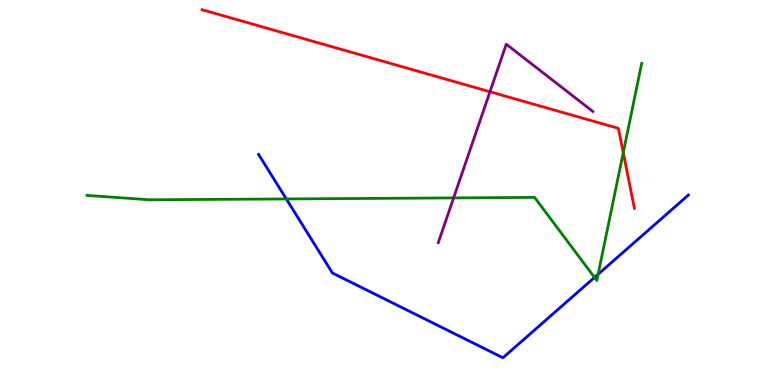[{'lines': ['blue', 'red'], 'intersections': []}, {'lines': ['green', 'red'], 'intersections': [{'x': 8.04, 'y': 6.04}]}, {'lines': ['purple', 'red'], 'intersections': [{'x': 6.32, 'y': 7.62}]}, {'lines': ['blue', 'green'], 'intersections': [{'x': 3.69, 'y': 4.83}, {'x': 7.67, 'y': 2.79}, {'x': 7.72, 'y': 2.88}]}, {'lines': ['blue', 'purple'], 'intersections': []}, {'lines': ['green', 'purple'], 'intersections': [{'x': 5.85, 'y': 4.86}]}]